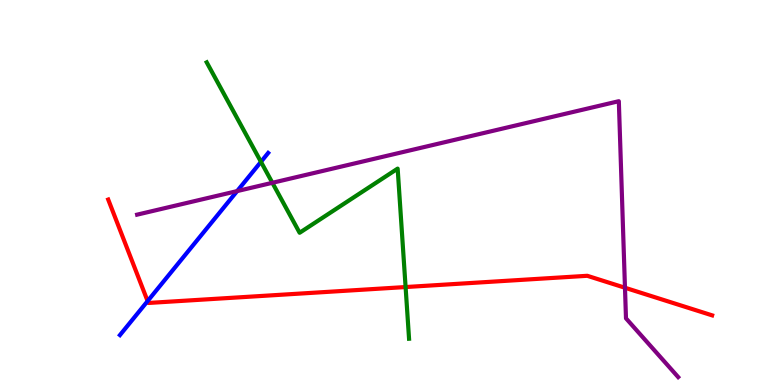[{'lines': ['blue', 'red'], 'intersections': [{'x': 1.9, 'y': 2.18}]}, {'lines': ['green', 'red'], 'intersections': [{'x': 5.23, 'y': 2.54}]}, {'lines': ['purple', 'red'], 'intersections': [{'x': 8.06, 'y': 2.53}]}, {'lines': ['blue', 'green'], 'intersections': [{'x': 3.37, 'y': 5.8}]}, {'lines': ['blue', 'purple'], 'intersections': [{'x': 3.06, 'y': 5.04}]}, {'lines': ['green', 'purple'], 'intersections': [{'x': 3.51, 'y': 5.25}]}]